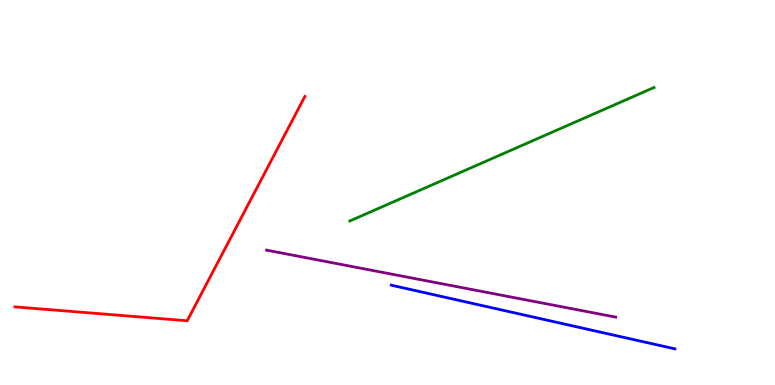[{'lines': ['blue', 'red'], 'intersections': []}, {'lines': ['green', 'red'], 'intersections': []}, {'lines': ['purple', 'red'], 'intersections': []}, {'lines': ['blue', 'green'], 'intersections': []}, {'lines': ['blue', 'purple'], 'intersections': []}, {'lines': ['green', 'purple'], 'intersections': []}]